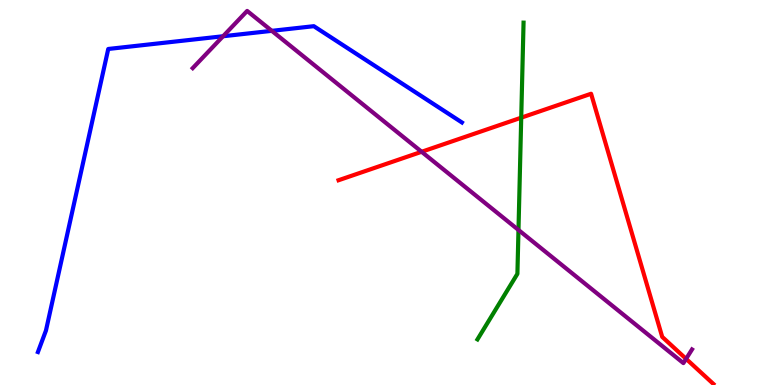[{'lines': ['blue', 'red'], 'intersections': []}, {'lines': ['green', 'red'], 'intersections': [{'x': 6.73, 'y': 6.94}]}, {'lines': ['purple', 'red'], 'intersections': [{'x': 5.44, 'y': 6.06}, {'x': 8.85, 'y': 0.68}]}, {'lines': ['blue', 'green'], 'intersections': []}, {'lines': ['blue', 'purple'], 'intersections': [{'x': 2.88, 'y': 9.06}, {'x': 3.51, 'y': 9.2}]}, {'lines': ['green', 'purple'], 'intersections': [{'x': 6.69, 'y': 4.03}]}]